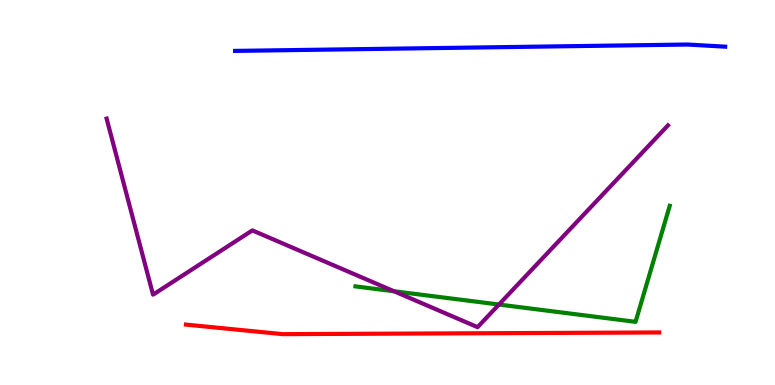[{'lines': ['blue', 'red'], 'intersections': []}, {'lines': ['green', 'red'], 'intersections': []}, {'lines': ['purple', 'red'], 'intersections': []}, {'lines': ['blue', 'green'], 'intersections': []}, {'lines': ['blue', 'purple'], 'intersections': []}, {'lines': ['green', 'purple'], 'intersections': [{'x': 5.08, 'y': 2.43}, {'x': 6.44, 'y': 2.09}]}]